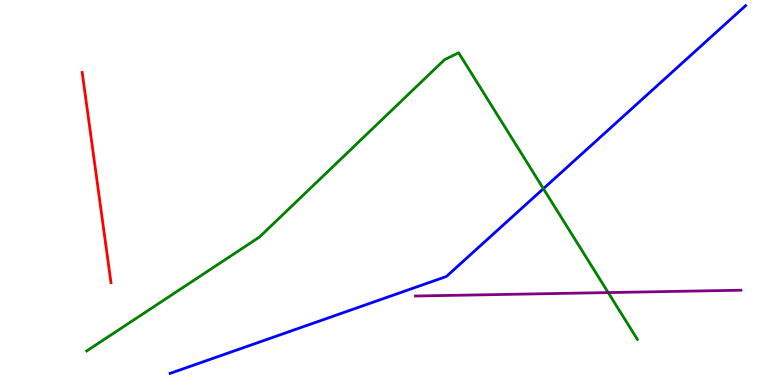[{'lines': ['blue', 'red'], 'intersections': []}, {'lines': ['green', 'red'], 'intersections': []}, {'lines': ['purple', 'red'], 'intersections': []}, {'lines': ['blue', 'green'], 'intersections': [{'x': 7.01, 'y': 5.1}]}, {'lines': ['blue', 'purple'], 'intersections': []}, {'lines': ['green', 'purple'], 'intersections': [{'x': 7.85, 'y': 2.4}]}]